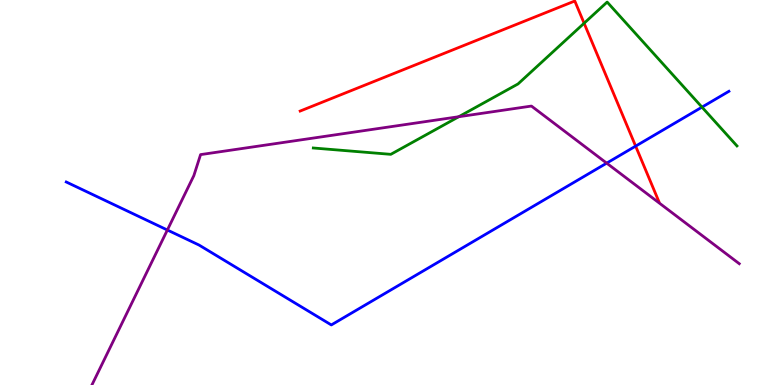[{'lines': ['blue', 'red'], 'intersections': [{'x': 8.2, 'y': 6.2}]}, {'lines': ['green', 'red'], 'intersections': [{'x': 7.54, 'y': 9.4}]}, {'lines': ['purple', 'red'], 'intersections': []}, {'lines': ['blue', 'green'], 'intersections': [{'x': 9.06, 'y': 7.22}]}, {'lines': ['blue', 'purple'], 'intersections': [{'x': 2.16, 'y': 4.03}, {'x': 7.83, 'y': 5.76}]}, {'lines': ['green', 'purple'], 'intersections': [{'x': 5.92, 'y': 6.97}]}]